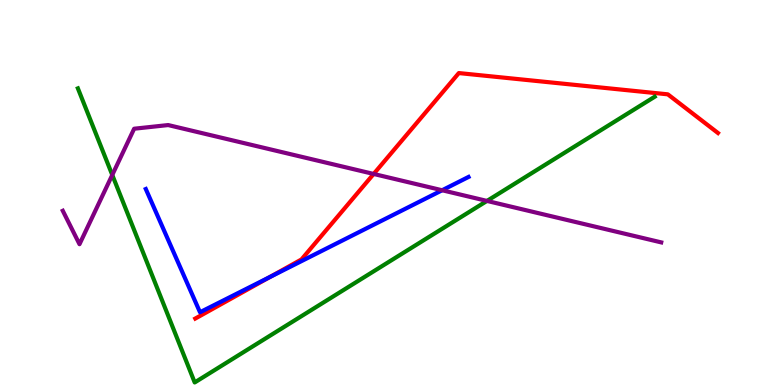[{'lines': ['blue', 'red'], 'intersections': [{'x': 3.48, 'y': 2.81}]}, {'lines': ['green', 'red'], 'intersections': []}, {'lines': ['purple', 'red'], 'intersections': [{'x': 4.82, 'y': 5.48}]}, {'lines': ['blue', 'green'], 'intersections': []}, {'lines': ['blue', 'purple'], 'intersections': [{'x': 5.7, 'y': 5.06}]}, {'lines': ['green', 'purple'], 'intersections': [{'x': 1.45, 'y': 5.46}, {'x': 6.28, 'y': 4.78}]}]